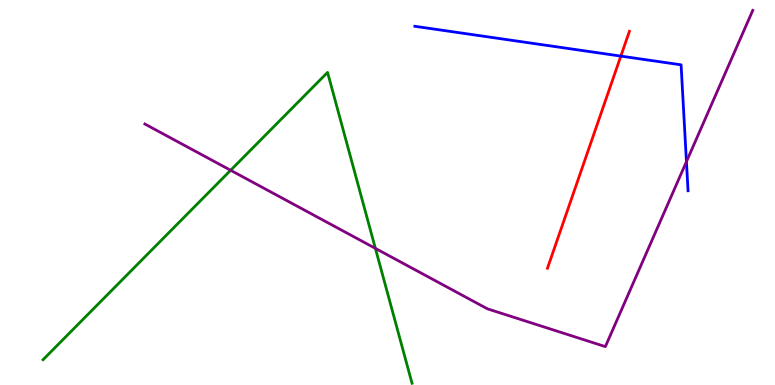[{'lines': ['blue', 'red'], 'intersections': [{'x': 8.01, 'y': 8.54}]}, {'lines': ['green', 'red'], 'intersections': []}, {'lines': ['purple', 'red'], 'intersections': []}, {'lines': ['blue', 'green'], 'intersections': []}, {'lines': ['blue', 'purple'], 'intersections': [{'x': 8.86, 'y': 5.8}]}, {'lines': ['green', 'purple'], 'intersections': [{'x': 2.98, 'y': 5.58}, {'x': 4.84, 'y': 3.55}]}]